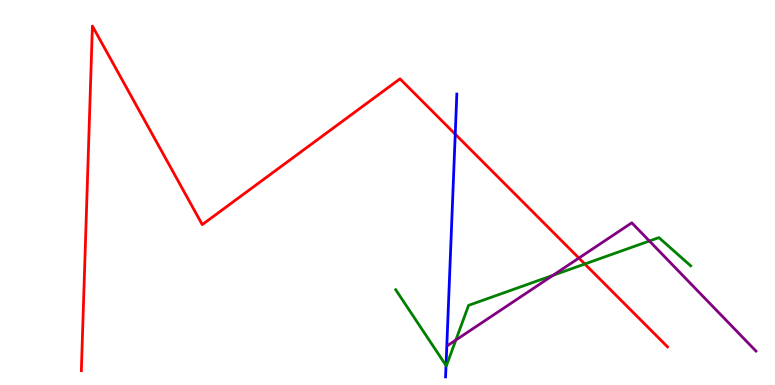[{'lines': ['blue', 'red'], 'intersections': [{'x': 5.87, 'y': 6.51}]}, {'lines': ['green', 'red'], 'intersections': [{'x': 7.55, 'y': 3.14}]}, {'lines': ['purple', 'red'], 'intersections': [{'x': 7.47, 'y': 3.3}]}, {'lines': ['blue', 'green'], 'intersections': [{'x': 5.76, 'y': 0.507}]}, {'lines': ['blue', 'purple'], 'intersections': []}, {'lines': ['green', 'purple'], 'intersections': [{'x': 5.88, 'y': 1.17}, {'x': 7.14, 'y': 2.85}, {'x': 8.38, 'y': 3.74}]}]